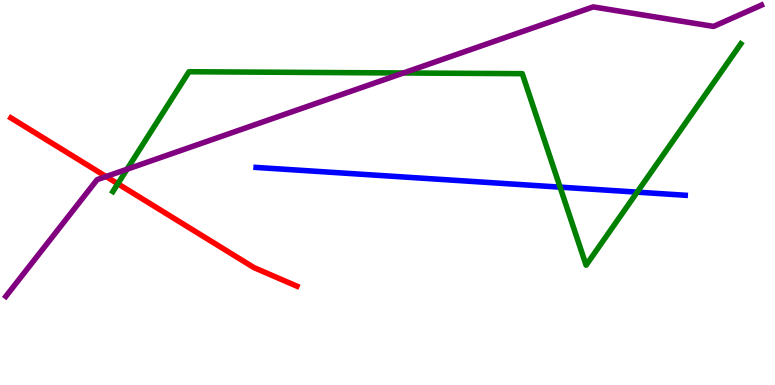[{'lines': ['blue', 'red'], 'intersections': []}, {'lines': ['green', 'red'], 'intersections': [{'x': 1.52, 'y': 5.23}]}, {'lines': ['purple', 'red'], 'intersections': [{'x': 1.37, 'y': 5.41}]}, {'lines': ['blue', 'green'], 'intersections': [{'x': 7.23, 'y': 5.14}, {'x': 8.22, 'y': 5.01}]}, {'lines': ['blue', 'purple'], 'intersections': []}, {'lines': ['green', 'purple'], 'intersections': [{'x': 1.64, 'y': 5.6}, {'x': 5.21, 'y': 8.1}]}]